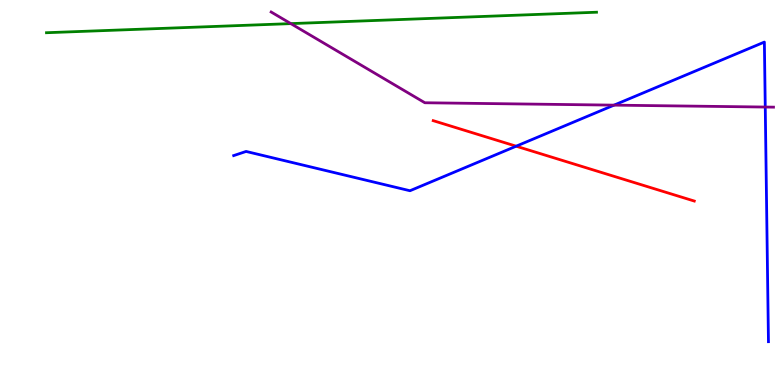[{'lines': ['blue', 'red'], 'intersections': [{'x': 6.66, 'y': 6.2}]}, {'lines': ['green', 'red'], 'intersections': []}, {'lines': ['purple', 'red'], 'intersections': []}, {'lines': ['blue', 'green'], 'intersections': []}, {'lines': ['blue', 'purple'], 'intersections': [{'x': 7.92, 'y': 7.27}, {'x': 9.87, 'y': 7.22}]}, {'lines': ['green', 'purple'], 'intersections': [{'x': 3.75, 'y': 9.39}]}]